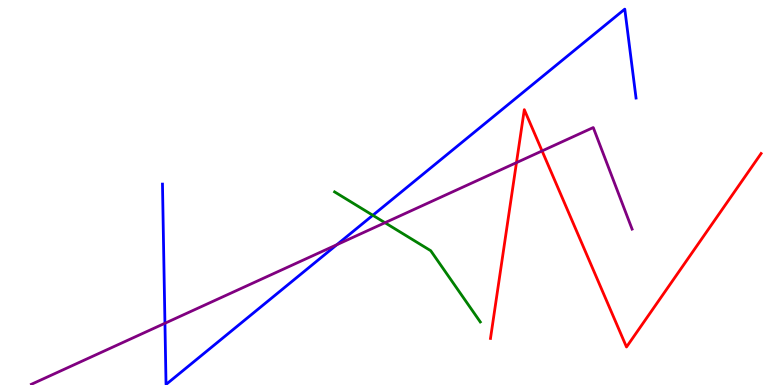[{'lines': ['blue', 'red'], 'intersections': []}, {'lines': ['green', 'red'], 'intersections': []}, {'lines': ['purple', 'red'], 'intersections': [{'x': 6.66, 'y': 5.78}, {'x': 6.99, 'y': 6.08}]}, {'lines': ['blue', 'green'], 'intersections': [{'x': 4.81, 'y': 4.41}]}, {'lines': ['blue', 'purple'], 'intersections': [{'x': 2.13, 'y': 1.6}, {'x': 4.35, 'y': 3.64}]}, {'lines': ['green', 'purple'], 'intersections': [{'x': 4.97, 'y': 4.22}]}]